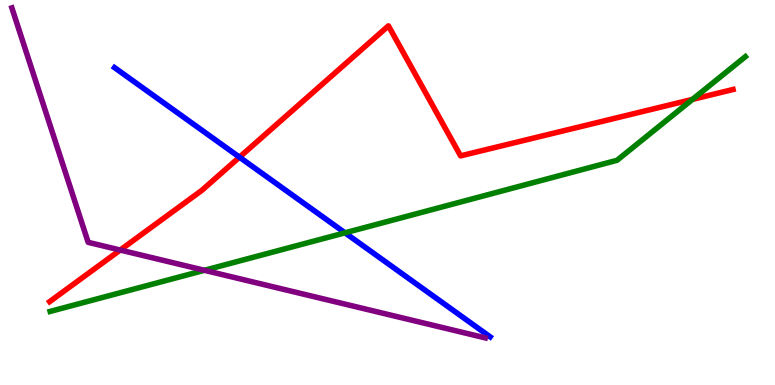[{'lines': ['blue', 'red'], 'intersections': [{'x': 3.09, 'y': 5.92}]}, {'lines': ['green', 'red'], 'intersections': [{'x': 8.94, 'y': 7.42}]}, {'lines': ['purple', 'red'], 'intersections': [{'x': 1.55, 'y': 3.51}]}, {'lines': ['blue', 'green'], 'intersections': [{'x': 4.45, 'y': 3.95}]}, {'lines': ['blue', 'purple'], 'intersections': []}, {'lines': ['green', 'purple'], 'intersections': [{'x': 2.64, 'y': 2.98}]}]